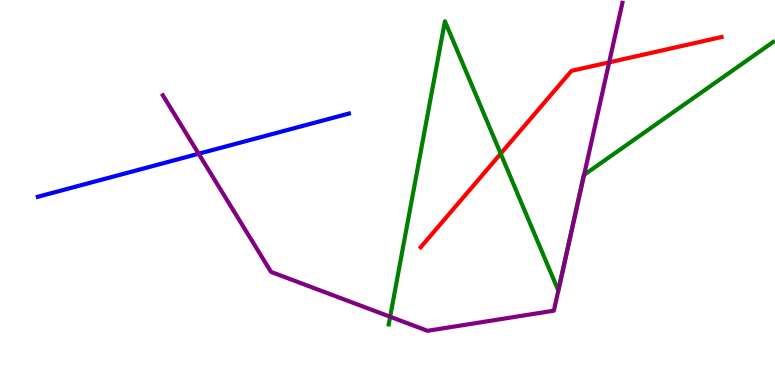[{'lines': ['blue', 'red'], 'intersections': []}, {'lines': ['green', 'red'], 'intersections': [{'x': 6.46, 'y': 6.01}]}, {'lines': ['purple', 'red'], 'intersections': [{'x': 7.86, 'y': 8.38}]}, {'lines': ['blue', 'green'], 'intersections': []}, {'lines': ['blue', 'purple'], 'intersections': [{'x': 2.56, 'y': 6.01}]}, {'lines': ['green', 'purple'], 'intersections': [{'x': 5.03, 'y': 1.77}, {'x': 7.54, 'y': 5.46}]}]